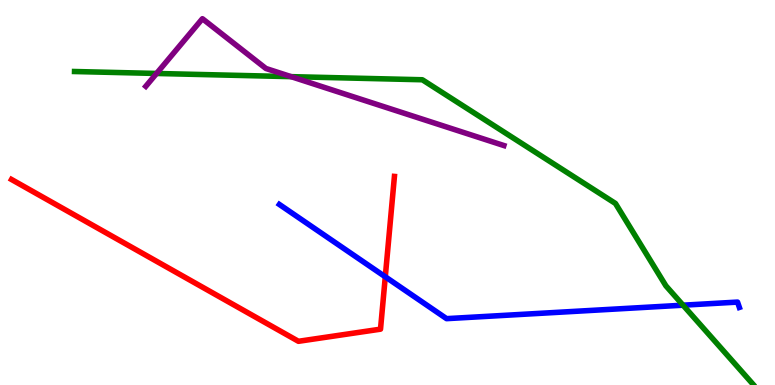[{'lines': ['blue', 'red'], 'intersections': [{'x': 4.97, 'y': 2.81}]}, {'lines': ['green', 'red'], 'intersections': []}, {'lines': ['purple', 'red'], 'intersections': []}, {'lines': ['blue', 'green'], 'intersections': [{'x': 8.81, 'y': 2.07}]}, {'lines': ['blue', 'purple'], 'intersections': []}, {'lines': ['green', 'purple'], 'intersections': [{'x': 2.02, 'y': 8.09}, {'x': 3.76, 'y': 8.01}]}]